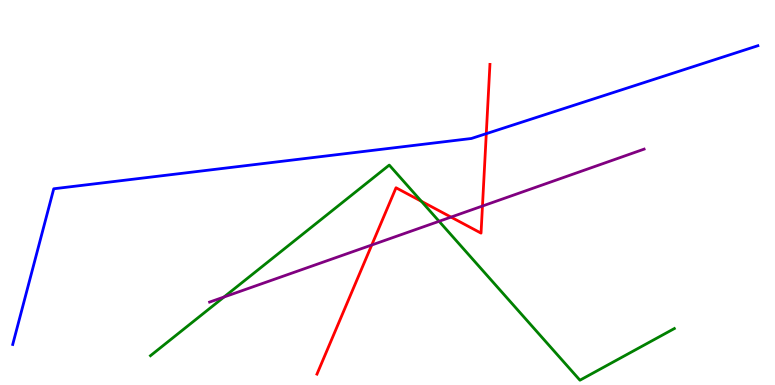[{'lines': ['blue', 'red'], 'intersections': [{'x': 6.27, 'y': 6.53}]}, {'lines': ['green', 'red'], 'intersections': [{'x': 5.44, 'y': 4.77}]}, {'lines': ['purple', 'red'], 'intersections': [{'x': 4.8, 'y': 3.64}, {'x': 5.82, 'y': 4.36}, {'x': 6.23, 'y': 4.65}]}, {'lines': ['blue', 'green'], 'intersections': []}, {'lines': ['blue', 'purple'], 'intersections': []}, {'lines': ['green', 'purple'], 'intersections': [{'x': 2.89, 'y': 2.29}, {'x': 5.67, 'y': 4.25}]}]